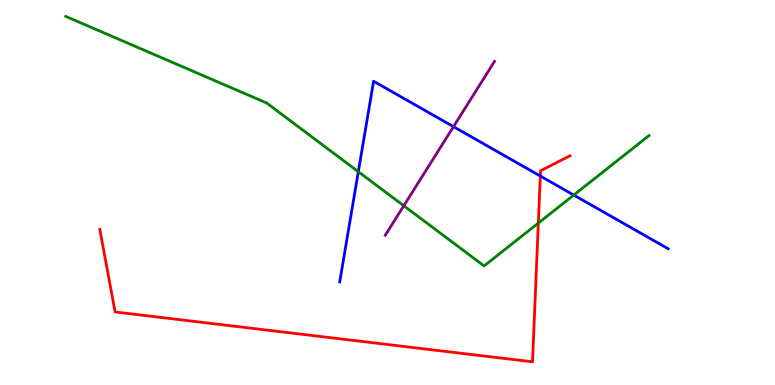[{'lines': ['blue', 'red'], 'intersections': [{'x': 6.97, 'y': 5.43}]}, {'lines': ['green', 'red'], 'intersections': [{'x': 6.95, 'y': 4.21}]}, {'lines': ['purple', 'red'], 'intersections': []}, {'lines': ['blue', 'green'], 'intersections': [{'x': 4.62, 'y': 5.54}, {'x': 7.4, 'y': 4.93}]}, {'lines': ['blue', 'purple'], 'intersections': [{'x': 5.85, 'y': 6.71}]}, {'lines': ['green', 'purple'], 'intersections': [{'x': 5.21, 'y': 4.66}]}]